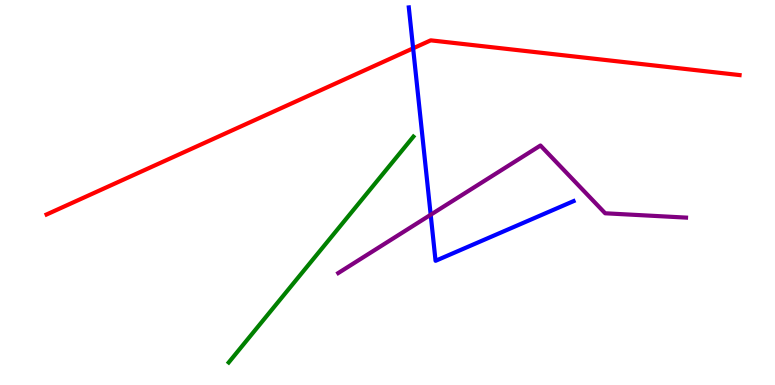[{'lines': ['blue', 'red'], 'intersections': [{'x': 5.33, 'y': 8.74}]}, {'lines': ['green', 'red'], 'intersections': []}, {'lines': ['purple', 'red'], 'intersections': []}, {'lines': ['blue', 'green'], 'intersections': []}, {'lines': ['blue', 'purple'], 'intersections': [{'x': 5.56, 'y': 4.42}]}, {'lines': ['green', 'purple'], 'intersections': []}]